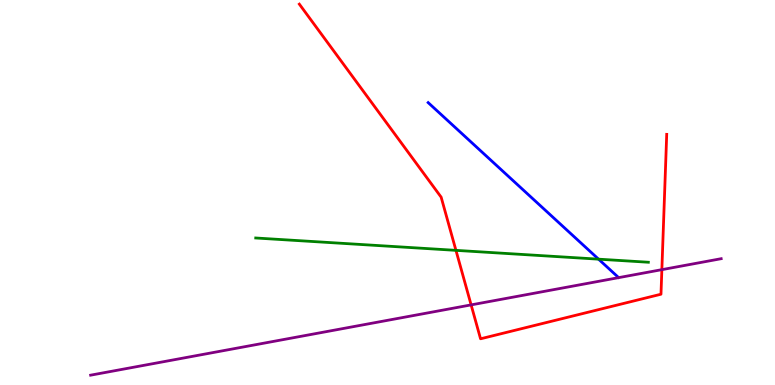[{'lines': ['blue', 'red'], 'intersections': []}, {'lines': ['green', 'red'], 'intersections': [{'x': 5.88, 'y': 3.5}]}, {'lines': ['purple', 'red'], 'intersections': [{'x': 6.08, 'y': 2.08}, {'x': 8.54, 'y': 3.0}]}, {'lines': ['blue', 'green'], 'intersections': [{'x': 7.72, 'y': 3.27}]}, {'lines': ['blue', 'purple'], 'intersections': []}, {'lines': ['green', 'purple'], 'intersections': []}]